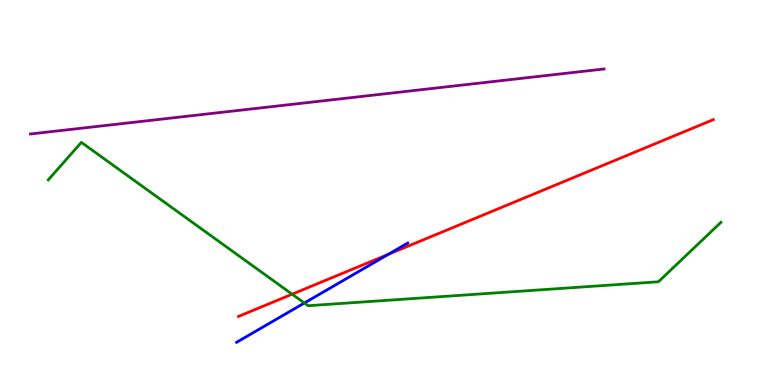[{'lines': ['blue', 'red'], 'intersections': [{'x': 5.01, 'y': 3.39}]}, {'lines': ['green', 'red'], 'intersections': [{'x': 3.77, 'y': 2.36}]}, {'lines': ['purple', 'red'], 'intersections': []}, {'lines': ['blue', 'green'], 'intersections': [{'x': 3.93, 'y': 2.13}]}, {'lines': ['blue', 'purple'], 'intersections': []}, {'lines': ['green', 'purple'], 'intersections': []}]